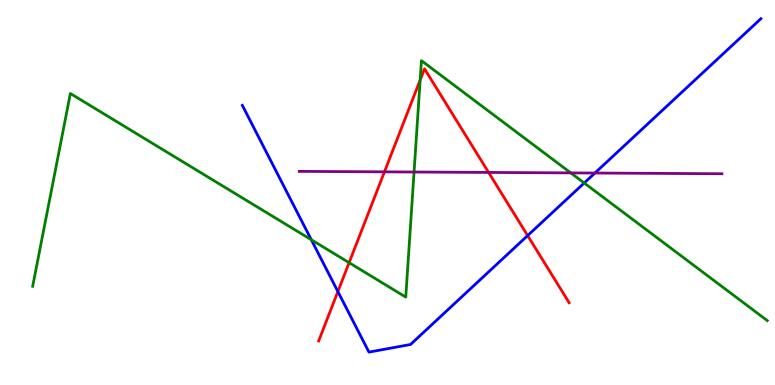[{'lines': ['blue', 'red'], 'intersections': [{'x': 4.36, 'y': 2.43}, {'x': 6.81, 'y': 3.88}]}, {'lines': ['green', 'red'], 'intersections': [{'x': 4.5, 'y': 3.18}, {'x': 5.42, 'y': 7.92}]}, {'lines': ['purple', 'red'], 'intersections': [{'x': 4.96, 'y': 5.54}, {'x': 6.3, 'y': 5.52}]}, {'lines': ['blue', 'green'], 'intersections': [{'x': 4.02, 'y': 3.77}, {'x': 7.54, 'y': 5.25}]}, {'lines': ['blue', 'purple'], 'intersections': [{'x': 7.68, 'y': 5.51}]}, {'lines': ['green', 'purple'], 'intersections': [{'x': 5.34, 'y': 5.53}, {'x': 7.36, 'y': 5.51}]}]